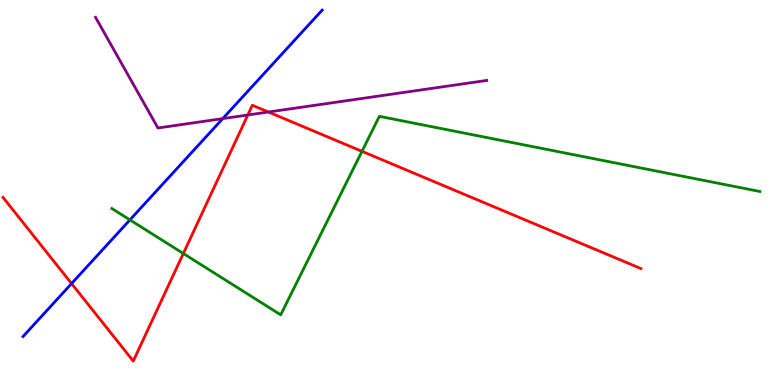[{'lines': ['blue', 'red'], 'intersections': [{'x': 0.923, 'y': 2.63}]}, {'lines': ['green', 'red'], 'intersections': [{'x': 2.37, 'y': 3.42}, {'x': 4.67, 'y': 6.07}]}, {'lines': ['purple', 'red'], 'intersections': [{'x': 3.2, 'y': 7.01}, {'x': 3.46, 'y': 7.09}]}, {'lines': ['blue', 'green'], 'intersections': [{'x': 1.68, 'y': 4.29}]}, {'lines': ['blue', 'purple'], 'intersections': [{'x': 2.87, 'y': 6.92}]}, {'lines': ['green', 'purple'], 'intersections': []}]